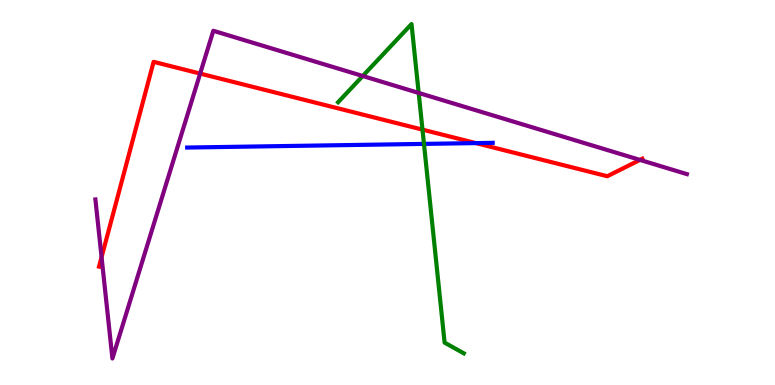[{'lines': ['blue', 'red'], 'intersections': [{'x': 6.14, 'y': 6.28}]}, {'lines': ['green', 'red'], 'intersections': [{'x': 5.45, 'y': 6.63}]}, {'lines': ['purple', 'red'], 'intersections': [{'x': 1.31, 'y': 3.32}, {'x': 2.58, 'y': 8.09}, {'x': 8.26, 'y': 5.85}]}, {'lines': ['blue', 'green'], 'intersections': [{'x': 5.47, 'y': 6.26}]}, {'lines': ['blue', 'purple'], 'intersections': []}, {'lines': ['green', 'purple'], 'intersections': [{'x': 4.68, 'y': 8.03}, {'x': 5.4, 'y': 7.59}]}]